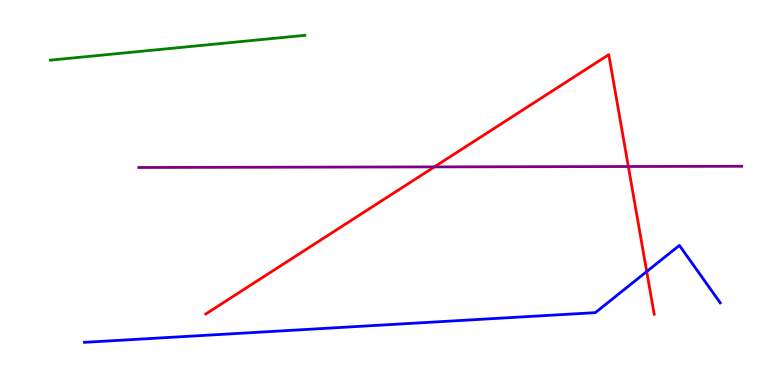[{'lines': ['blue', 'red'], 'intersections': [{'x': 8.34, 'y': 2.95}]}, {'lines': ['green', 'red'], 'intersections': []}, {'lines': ['purple', 'red'], 'intersections': [{'x': 5.6, 'y': 5.66}, {'x': 8.11, 'y': 5.68}]}, {'lines': ['blue', 'green'], 'intersections': []}, {'lines': ['blue', 'purple'], 'intersections': []}, {'lines': ['green', 'purple'], 'intersections': []}]